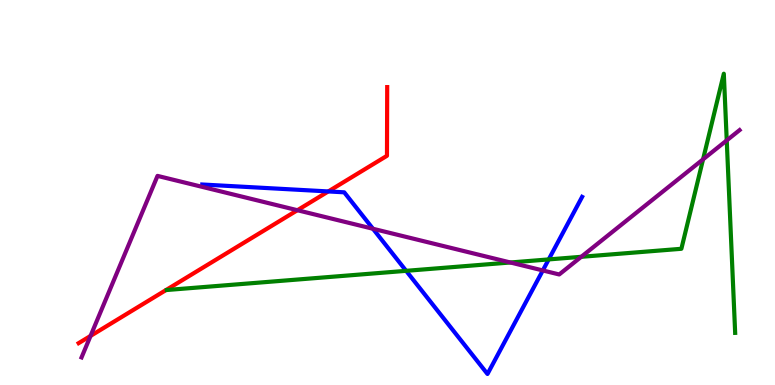[{'lines': ['blue', 'red'], 'intersections': [{'x': 4.24, 'y': 5.03}]}, {'lines': ['green', 'red'], 'intersections': []}, {'lines': ['purple', 'red'], 'intersections': [{'x': 1.17, 'y': 1.27}, {'x': 3.84, 'y': 4.54}]}, {'lines': ['blue', 'green'], 'intersections': [{'x': 5.24, 'y': 2.97}, {'x': 7.08, 'y': 3.26}]}, {'lines': ['blue', 'purple'], 'intersections': [{'x': 4.81, 'y': 4.06}, {'x': 7.0, 'y': 2.98}]}, {'lines': ['green', 'purple'], 'intersections': [{'x': 6.59, 'y': 3.18}, {'x': 7.5, 'y': 3.33}, {'x': 9.07, 'y': 5.86}, {'x': 9.38, 'y': 6.35}]}]